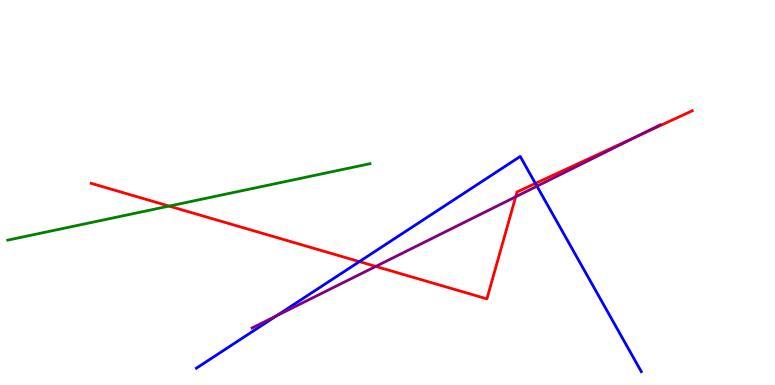[{'lines': ['blue', 'red'], 'intersections': [{'x': 4.64, 'y': 3.2}, {'x': 6.91, 'y': 5.24}]}, {'lines': ['green', 'red'], 'intersections': [{'x': 2.18, 'y': 4.65}]}, {'lines': ['purple', 'red'], 'intersections': [{'x': 4.85, 'y': 3.08}, {'x': 6.65, 'y': 4.89}, {'x': 8.24, 'y': 6.48}]}, {'lines': ['blue', 'green'], 'intersections': []}, {'lines': ['blue', 'purple'], 'intersections': [{'x': 3.57, 'y': 1.8}, {'x': 6.93, 'y': 5.16}]}, {'lines': ['green', 'purple'], 'intersections': []}]